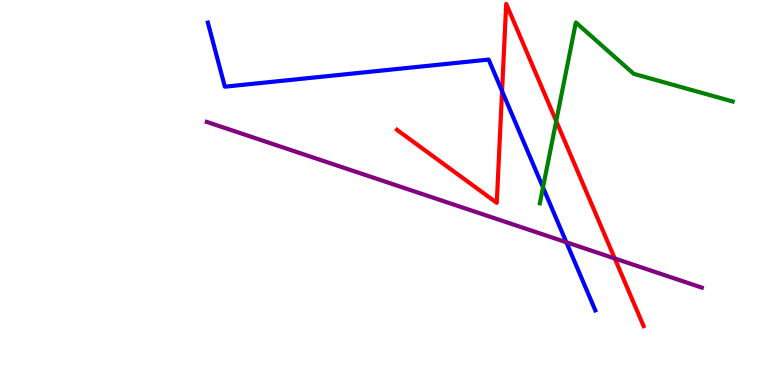[{'lines': ['blue', 'red'], 'intersections': [{'x': 6.48, 'y': 7.63}]}, {'lines': ['green', 'red'], 'intersections': [{'x': 7.18, 'y': 6.85}]}, {'lines': ['purple', 'red'], 'intersections': [{'x': 7.93, 'y': 3.29}]}, {'lines': ['blue', 'green'], 'intersections': [{'x': 7.01, 'y': 5.13}]}, {'lines': ['blue', 'purple'], 'intersections': [{'x': 7.31, 'y': 3.71}]}, {'lines': ['green', 'purple'], 'intersections': []}]